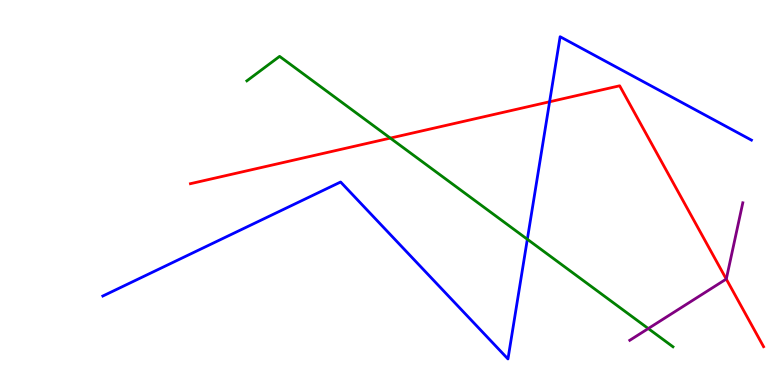[{'lines': ['blue', 'red'], 'intersections': [{'x': 7.09, 'y': 7.36}]}, {'lines': ['green', 'red'], 'intersections': [{'x': 5.04, 'y': 6.41}]}, {'lines': ['purple', 'red'], 'intersections': [{'x': 9.37, 'y': 2.75}]}, {'lines': ['blue', 'green'], 'intersections': [{'x': 6.8, 'y': 3.79}]}, {'lines': ['blue', 'purple'], 'intersections': []}, {'lines': ['green', 'purple'], 'intersections': [{'x': 8.36, 'y': 1.47}]}]